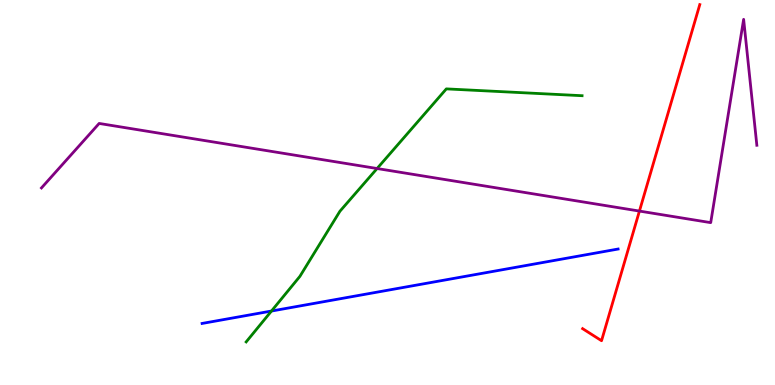[{'lines': ['blue', 'red'], 'intersections': []}, {'lines': ['green', 'red'], 'intersections': []}, {'lines': ['purple', 'red'], 'intersections': [{'x': 8.25, 'y': 4.52}]}, {'lines': ['blue', 'green'], 'intersections': [{'x': 3.5, 'y': 1.92}]}, {'lines': ['blue', 'purple'], 'intersections': []}, {'lines': ['green', 'purple'], 'intersections': [{'x': 4.87, 'y': 5.62}]}]